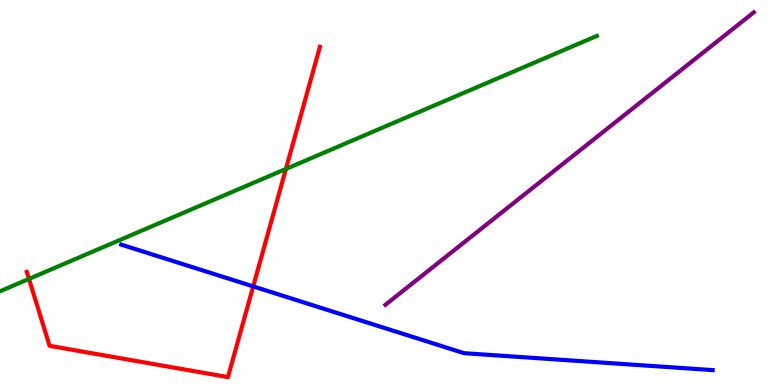[{'lines': ['blue', 'red'], 'intersections': [{'x': 3.27, 'y': 2.56}]}, {'lines': ['green', 'red'], 'intersections': [{'x': 0.374, 'y': 2.76}, {'x': 3.69, 'y': 5.61}]}, {'lines': ['purple', 'red'], 'intersections': []}, {'lines': ['blue', 'green'], 'intersections': []}, {'lines': ['blue', 'purple'], 'intersections': []}, {'lines': ['green', 'purple'], 'intersections': []}]